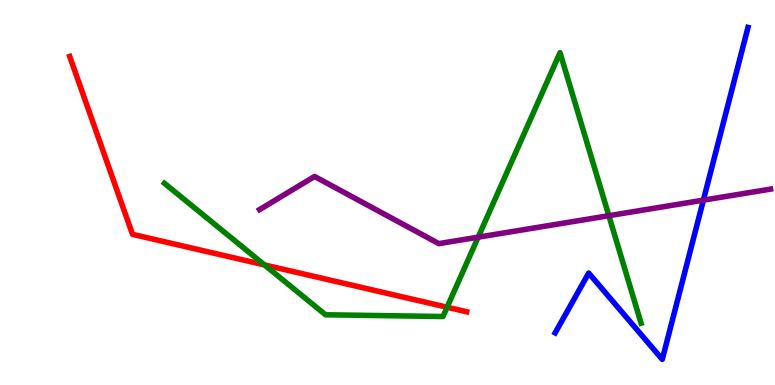[{'lines': ['blue', 'red'], 'intersections': []}, {'lines': ['green', 'red'], 'intersections': [{'x': 3.41, 'y': 3.12}, {'x': 5.77, 'y': 2.02}]}, {'lines': ['purple', 'red'], 'intersections': []}, {'lines': ['blue', 'green'], 'intersections': []}, {'lines': ['blue', 'purple'], 'intersections': [{'x': 9.08, 'y': 4.8}]}, {'lines': ['green', 'purple'], 'intersections': [{'x': 6.17, 'y': 3.84}, {'x': 7.86, 'y': 4.4}]}]